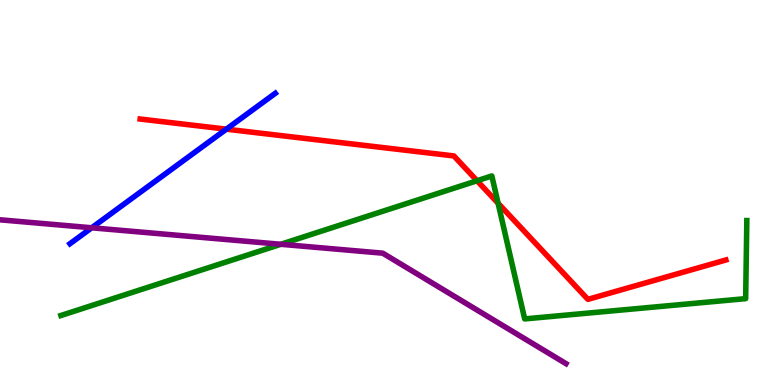[{'lines': ['blue', 'red'], 'intersections': [{'x': 2.92, 'y': 6.65}]}, {'lines': ['green', 'red'], 'intersections': [{'x': 6.16, 'y': 5.31}, {'x': 6.43, 'y': 4.72}]}, {'lines': ['purple', 'red'], 'intersections': []}, {'lines': ['blue', 'green'], 'intersections': []}, {'lines': ['blue', 'purple'], 'intersections': [{'x': 1.18, 'y': 4.08}]}, {'lines': ['green', 'purple'], 'intersections': [{'x': 3.62, 'y': 3.65}]}]